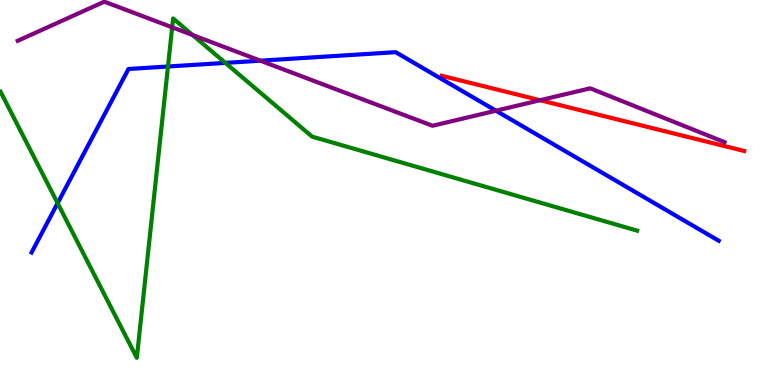[{'lines': ['blue', 'red'], 'intersections': []}, {'lines': ['green', 'red'], 'intersections': []}, {'lines': ['purple', 'red'], 'intersections': [{'x': 6.97, 'y': 7.4}]}, {'lines': ['blue', 'green'], 'intersections': [{'x': 0.743, 'y': 4.72}, {'x': 2.17, 'y': 8.27}, {'x': 2.91, 'y': 8.37}]}, {'lines': ['blue', 'purple'], 'intersections': [{'x': 3.36, 'y': 8.42}, {'x': 6.4, 'y': 7.12}]}, {'lines': ['green', 'purple'], 'intersections': [{'x': 2.22, 'y': 9.29}, {'x': 2.49, 'y': 9.09}]}]